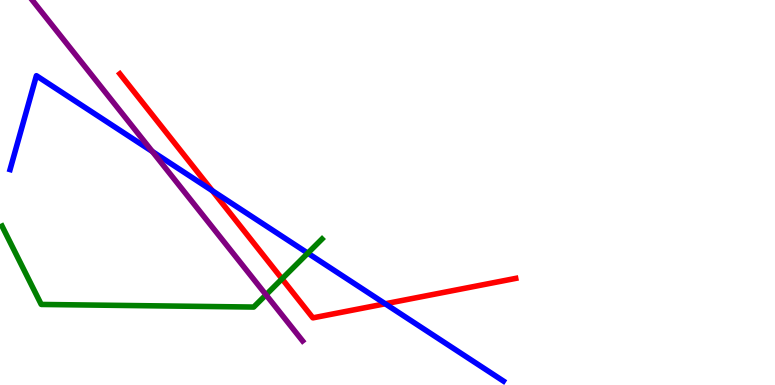[{'lines': ['blue', 'red'], 'intersections': [{'x': 2.74, 'y': 5.05}, {'x': 4.97, 'y': 2.11}]}, {'lines': ['green', 'red'], 'intersections': [{'x': 3.64, 'y': 2.76}]}, {'lines': ['purple', 'red'], 'intersections': []}, {'lines': ['blue', 'green'], 'intersections': [{'x': 3.97, 'y': 3.42}]}, {'lines': ['blue', 'purple'], 'intersections': [{'x': 1.97, 'y': 6.06}]}, {'lines': ['green', 'purple'], 'intersections': [{'x': 3.43, 'y': 2.34}]}]